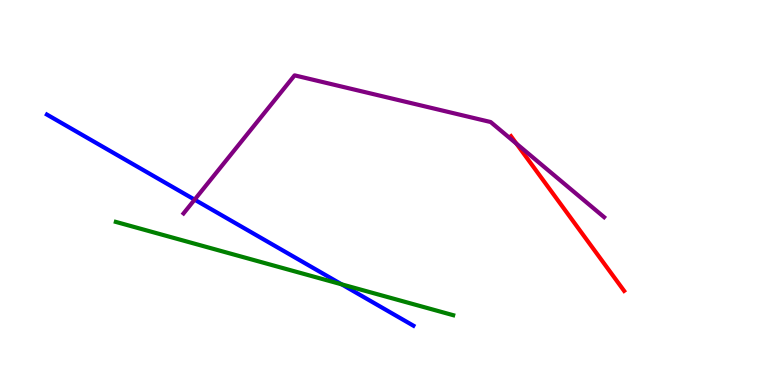[{'lines': ['blue', 'red'], 'intersections': []}, {'lines': ['green', 'red'], 'intersections': []}, {'lines': ['purple', 'red'], 'intersections': [{'x': 6.66, 'y': 6.27}]}, {'lines': ['blue', 'green'], 'intersections': [{'x': 4.41, 'y': 2.61}]}, {'lines': ['blue', 'purple'], 'intersections': [{'x': 2.51, 'y': 4.81}]}, {'lines': ['green', 'purple'], 'intersections': []}]